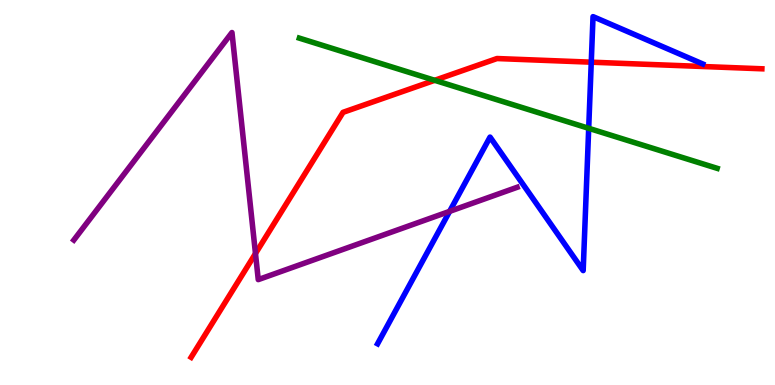[{'lines': ['blue', 'red'], 'intersections': [{'x': 7.63, 'y': 8.38}]}, {'lines': ['green', 'red'], 'intersections': [{'x': 5.61, 'y': 7.91}]}, {'lines': ['purple', 'red'], 'intersections': [{'x': 3.3, 'y': 3.41}]}, {'lines': ['blue', 'green'], 'intersections': [{'x': 7.6, 'y': 6.67}]}, {'lines': ['blue', 'purple'], 'intersections': [{'x': 5.8, 'y': 4.51}]}, {'lines': ['green', 'purple'], 'intersections': []}]